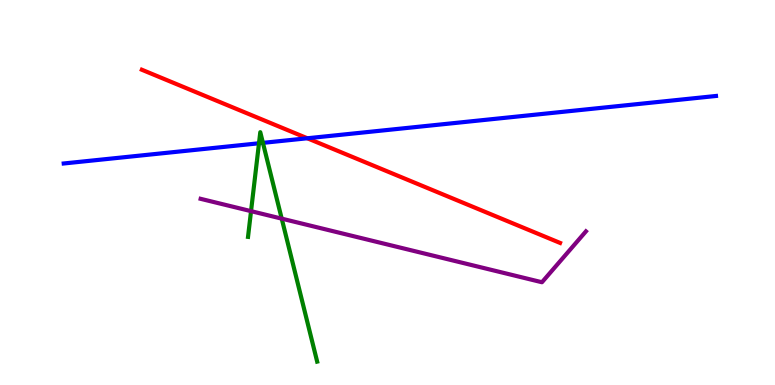[{'lines': ['blue', 'red'], 'intersections': [{'x': 3.97, 'y': 6.41}]}, {'lines': ['green', 'red'], 'intersections': []}, {'lines': ['purple', 'red'], 'intersections': []}, {'lines': ['blue', 'green'], 'intersections': [{'x': 3.34, 'y': 6.28}, {'x': 3.39, 'y': 6.29}]}, {'lines': ['blue', 'purple'], 'intersections': []}, {'lines': ['green', 'purple'], 'intersections': [{'x': 3.24, 'y': 4.52}, {'x': 3.64, 'y': 4.32}]}]